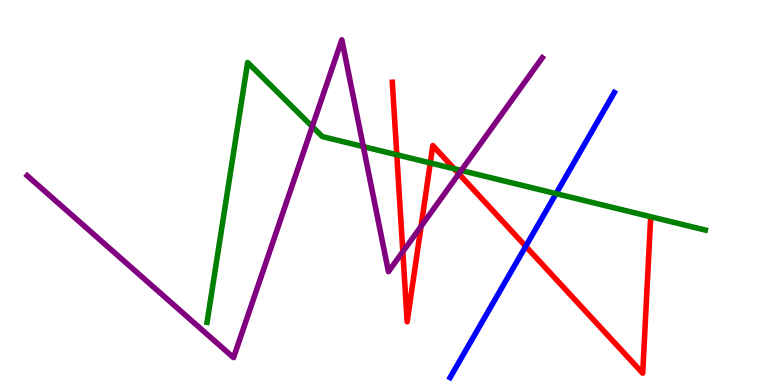[{'lines': ['blue', 'red'], 'intersections': [{'x': 6.78, 'y': 3.6}]}, {'lines': ['green', 'red'], 'intersections': [{'x': 5.12, 'y': 5.98}, {'x': 5.55, 'y': 5.77}, {'x': 5.86, 'y': 5.62}]}, {'lines': ['purple', 'red'], 'intersections': [{'x': 5.2, 'y': 3.46}, {'x': 5.43, 'y': 4.12}, {'x': 5.92, 'y': 5.49}]}, {'lines': ['blue', 'green'], 'intersections': [{'x': 7.17, 'y': 4.97}]}, {'lines': ['blue', 'purple'], 'intersections': []}, {'lines': ['green', 'purple'], 'intersections': [{'x': 4.03, 'y': 6.71}, {'x': 4.69, 'y': 6.19}, {'x': 5.95, 'y': 5.57}]}]